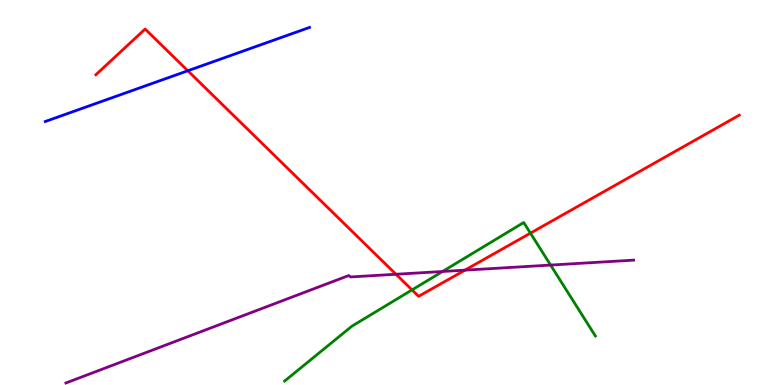[{'lines': ['blue', 'red'], 'intersections': [{'x': 2.42, 'y': 8.16}]}, {'lines': ['green', 'red'], 'intersections': [{'x': 5.32, 'y': 2.47}, {'x': 6.84, 'y': 3.94}]}, {'lines': ['purple', 'red'], 'intersections': [{'x': 5.11, 'y': 2.88}, {'x': 6.0, 'y': 2.98}]}, {'lines': ['blue', 'green'], 'intersections': []}, {'lines': ['blue', 'purple'], 'intersections': []}, {'lines': ['green', 'purple'], 'intersections': [{'x': 5.71, 'y': 2.95}, {'x': 7.1, 'y': 3.12}]}]